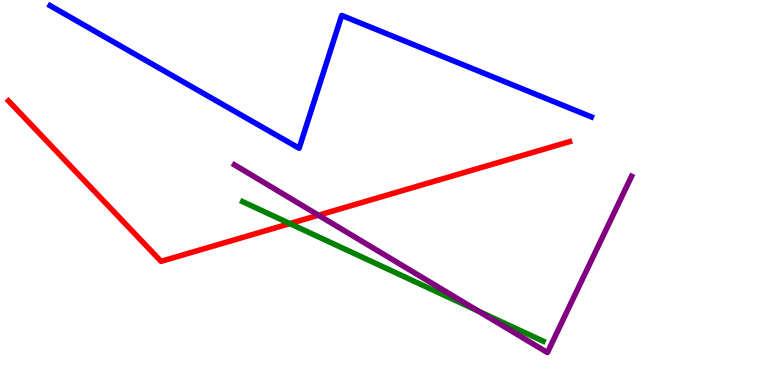[{'lines': ['blue', 'red'], 'intersections': []}, {'lines': ['green', 'red'], 'intersections': [{'x': 3.74, 'y': 4.19}]}, {'lines': ['purple', 'red'], 'intersections': [{'x': 4.11, 'y': 4.41}]}, {'lines': ['blue', 'green'], 'intersections': []}, {'lines': ['blue', 'purple'], 'intersections': []}, {'lines': ['green', 'purple'], 'intersections': [{'x': 6.17, 'y': 1.92}]}]